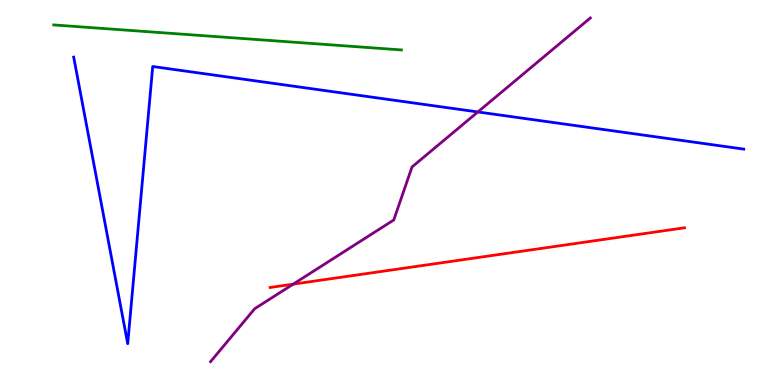[{'lines': ['blue', 'red'], 'intersections': []}, {'lines': ['green', 'red'], 'intersections': []}, {'lines': ['purple', 'red'], 'intersections': [{'x': 3.78, 'y': 2.62}]}, {'lines': ['blue', 'green'], 'intersections': []}, {'lines': ['blue', 'purple'], 'intersections': [{'x': 6.17, 'y': 7.09}]}, {'lines': ['green', 'purple'], 'intersections': []}]